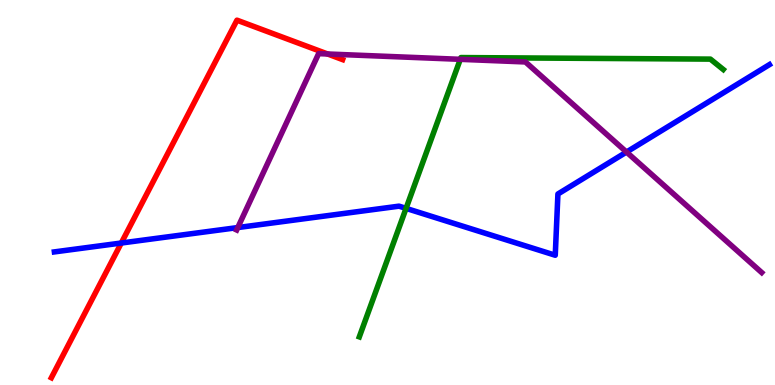[{'lines': ['blue', 'red'], 'intersections': [{'x': 1.57, 'y': 3.69}]}, {'lines': ['green', 'red'], 'intersections': []}, {'lines': ['purple', 'red'], 'intersections': [{'x': 4.23, 'y': 8.6}]}, {'lines': ['blue', 'green'], 'intersections': [{'x': 5.24, 'y': 4.59}]}, {'lines': ['blue', 'purple'], 'intersections': [{'x': 3.07, 'y': 4.09}, {'x': 8.08, 'y': 6.05}]}, {'lines': ['green', 'purple'], 'intersections': [{'x': 5.94, 'y': 8.46}]}]